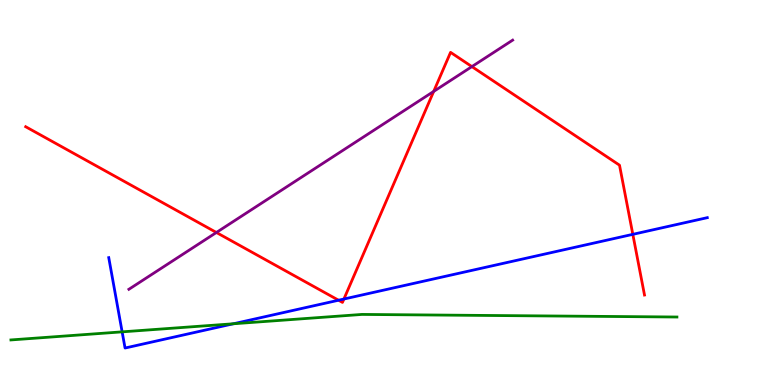[{'lines': ['blue', 'red'], 'intersections': [{'x': 4.37, 'y': 2.2}, {'x': 4.44, 'y': 2.23}, {'x': 8.17, 'y': 3.91}]}, {'lines': ['green', 'red'], 'intersections': []}, {'lines': ['purple', 'red'], 'intersections': [{'x': 2.79, 'y': 3.96}, {'x': 5.6, 'y': 7.63}, {'x': 6.09, 'y': 8.27}]}, {'lines': ['blue', 'green'], 'intersections': [{'x': 1.58, 'y': 1.38}, {'x': 3.01, 'y': 1.59}]}, {'lines': ['blue', 'purple'], 'intersections': []}, {'lines': ['green', 'purple'], 'intersections': []}]